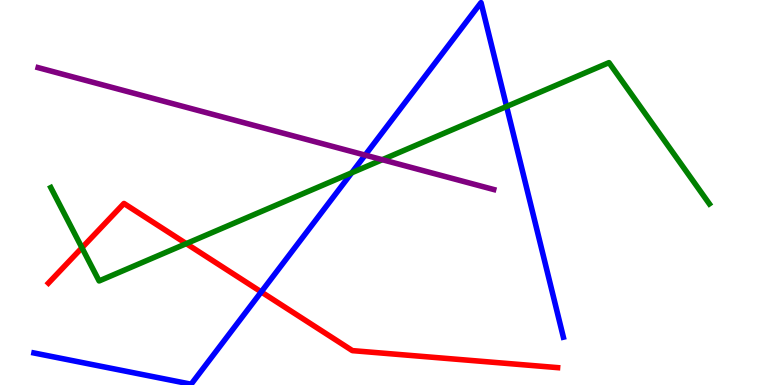[{'lines': ['blue', 'red'], 'intersections': [{'x': 3.37, 'y': 2.42}]}, {'lines': ['green', 'red'], 'intersections': [{'x': 1.06, 'y': 3.56}, {'x': 2.4, 'y': 3.67}]}, {'lines': ['purple', 'red'], 'intersections': []}, {'lines': ['blue', 'green'], 'intersections': [{'x': 4.54, 'y': 5.51}, {'x': 6.54, 'y': 7.23}]}, {'lines': ['blue', 'purple'], 'intersections': [{'x': 4.71, 'y': 5.97}]}, {'lines': ['green', 'purple'], 'intersections': [{'x': 4.93, 'y': 5.85}]}]